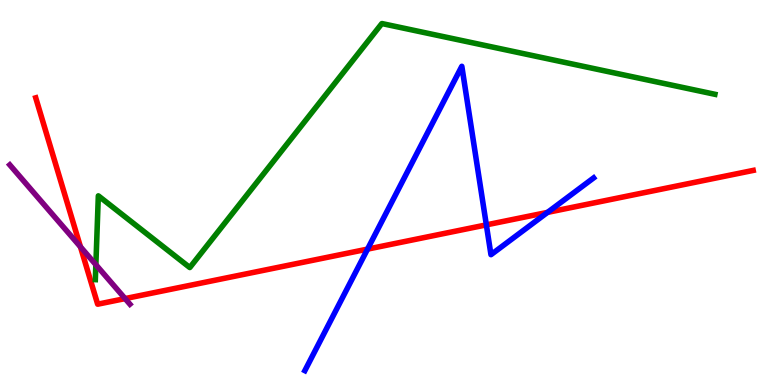[{'lines': ['blue', 'red'], 'intersections': [{'x': 4.74, 'y': 3.53}, {'x': 6.28, 'y': 4.16}, {'x': 7.06, 'y': 4.48}]}, {'lines': ['green', 'red'], 'intersections': []}, {'lines': ['purple', 'red'], 'intersections': [{'x': 1.04, 'y': 3.59}, {'x': 1.61, 'y': 2.24}]}, {'lines': ['blue', 'green'], 'intersections': []}, {'lines': ['blue', 'purple'], 'intersections': []}, {'lines': ['green', 'purple'], 'intersections': [{'x': 1.24, 'y': 3.12}]}]